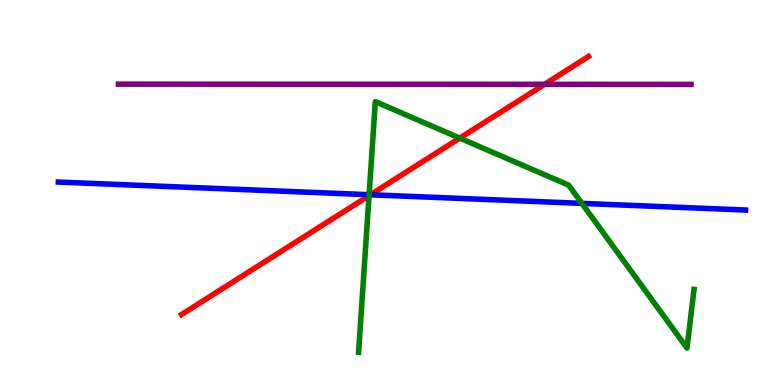[{'lines': ['blue', 'red'], 'intersections': [{'x': 4.78, 'y': 4.94}]}, {'lines': ['green', 'red'], 'intersections': [{'x': 4.76, 'y': 4.92}, {'x': 5.93, 'y': 6.41}]}, {'lines': ['purple', 'red'], 'intersections': [{'x': 7.03, 'y': 7.81}]}, {'lines': ['blue', 'green'], 'intersections': [{'x': 4.76, 'y': 4.94}, {'x': 7.51, 'y': 4.72}]}, {'lines': ['blue', 'purple'], 'intersections': []}, {'lines': ['green', 'purple'], 'intersections': []}]